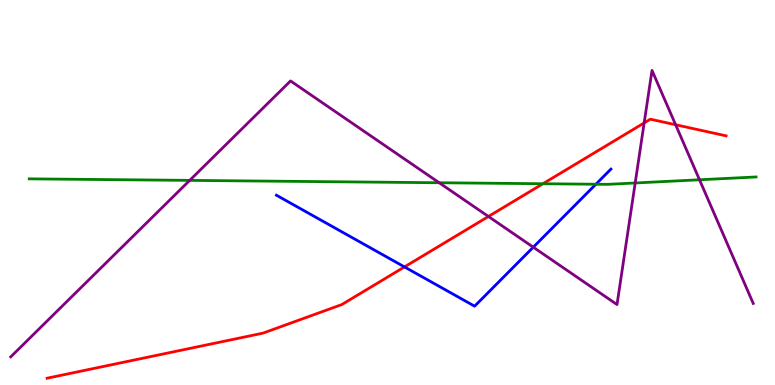[{'lines': ['blue', 'red'], 'intersections': [{'x': 5.22, 'y': 3.07}]}, {'lines': ['green', 'red'], 'intersections': [{'x': 7.01, 'y': 5.23}]}, {'lines': ['purple', 'red'], 'intersections': [{'x': 6.3, 'y': 4.38}, {'x': 8.31, 'y': 6.81}, {'x': 8.72, 'y': 6.76}]}, {'lines': ['blue', 'green'], 'intersections': [{'x': 7.69, 'y': 5.21}]}, {'lines': ['blue', 'purple'], 'intersections': [{'x': 6.88, 'y': 3.58}]}, {'lines': ['green', 'purple'], 'intersections': [{'x': 2.45, 'y': 5.31}, {'x': 5.67, 'y': 5.25}, {'x': 8.2, 'y': 5.25}, {'x': 9.03, 'y': 5.33}]}]